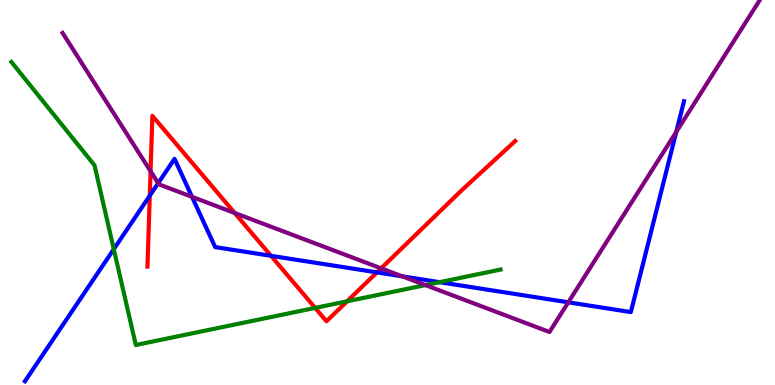[{'lines': ['blue', 'red'], 'intersections': [{'x': 1.93, 'y': 4.92}, {'x': 3.5, 'y': 3.36}, {'x': 4.86, 'y': 2.93}]}, {'lines': ['green', 'red'], 'intersections': [{'x': 4.07, 'y': 2.0}, {'x': 4.48, 'y': 2.17}]}, {'lines': ['purple', 'red'], 'intersections': [{'x': 1.94, 'y': 5.55}, {'x': 3.03, 'y': 4.47}, {'x': 4.92, 'y': 3.03}]}, {'lines': ['blue', 'green'], 'intersections': [{'x': 1.47, 'y': 3.53}, {'x': 5.67, 'y': 2.67}]}, {'lines': ['blue', 'purple'], 'intersections': [{'x': 2.04, 'y': 5.24}, {'x': 2.48, 'y': 4.89}, {'x': 5.19, 'y': 2.82}, {'x': 7.33, 'y': 2.15}, {'x': 8.73, 'y': 6.57}]}, {'lines': ['green', 'purple'], 'intersections': [{'x': 5.49, 'y': 2.59}]}]